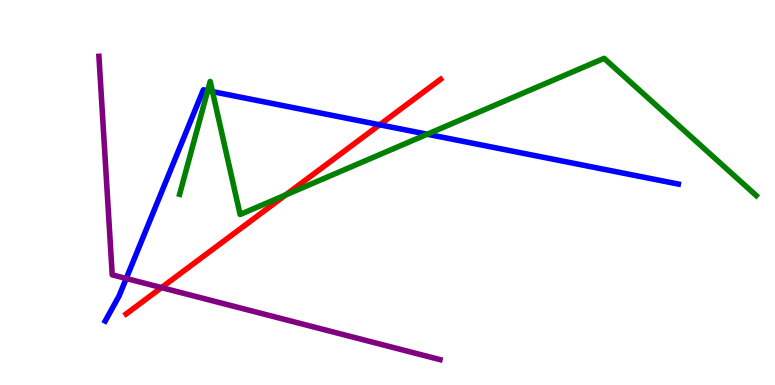[{'lines': ['blue', 'red'], 'intersections': [{'x': 4.9, 'y': 6.76}]}, {'lines': ['green', 'red'], 'intersections': [{'x': 3.69, 'y': 4.94}]}, {'lines': ['purple', 'red'], 'intersections': [{'x': 2.08, 'y': 2.53}]}, {'lines': ['blue', 'green'], 'intersections': [{'x': 2.68, 'y': 7.65}, {'x': 2.74, 'y': 7.62}, {'x': 5.51, 'y': 6.51}]}, {'lines': ['blue', 'purple'], 'intersections': [{'x': 1.63, 'y': 2.77}]}, {'lines': ['green', 'purple'], 'intersections': []}]